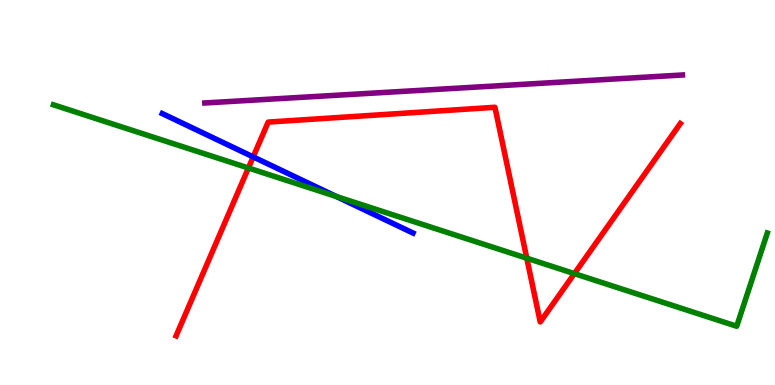[{'lines': ['blue', 'red'], 'intersections': [{'x': 3.27, 'y': 5.93}]}, {'lines': ['green', 'red'], 'intersections': [{'x': 3.21, 'y': 5.64}, {'x': 6.8, 'y': 3.29}, {'x': 7.41, 'y': 2.89}]}, {'lines': ['purple', 'red'], 'intersections': []}, {'lines': ['blue', 'green'], 'intersections': [{'x': 4.34, 'y': 4.9}]}, {'lines': ['blue', 'purple'], 'intersections': []}, {'lines': ['green', 'purple'], 'intersections': []}]